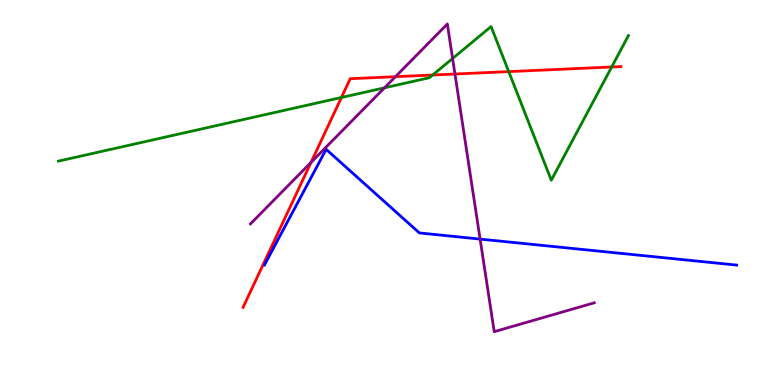[{'lines': ['blue', 'red'], 'intersections': []}, {'lines': ['green', 'red'], 'intersections': [{'x': 4.41, 'y': 7.47}, {'x': 5.58, 'y': 8.05}, {'x': 6.56, 'y': 8.14}, {'x': 7.89, 'y': 8.26}]}, {'lines': ['purple', 'red'], 'intersections': [{'x': 4.01, 'y': 5.78}, {'x': 5.1, 'y': 8.01}, {'x': 5.87, 'y': 8.08}]}, {'lines': ['blue', 'green'], 'intersections': []}, {'lines': ['blue', 'purple'], 'intersections': [{'x': 6.19, 'y': 3.79}]}, {'lines': ['green', 'purple'], 'intersections': [{'x': 4.96, 'y': 7.72}, {'x': 5.84, 'y': 8.48}]}]